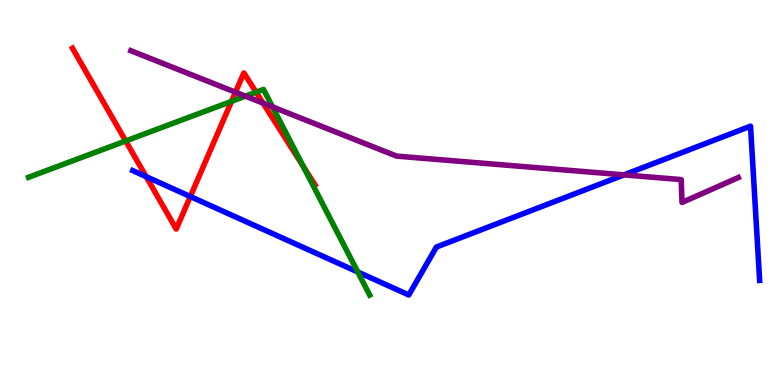[{'lines': ['blue', 'red'], 'intersections': [{'x': 1.89, 'y': 5.41}, {'x': 2.46, 'y': 4.9}]}, {'lines': ['green', 'red'], 'intersections': [{'x': 1.62, 'y': 6.34}, {'x': 2.99, 'y': 7.37}, {'x': 3.3, 'y': 7.61}, {'x': 3.91, 'y': 5.68}]}, {'lines': ['purple', 'red'], 'intersections': [{'x': 3.04, 'y': 7.6}, {'x': 3.39, 'y': 7.32}]}, {'lines': ['blue', 'green'], 'intersections': [{'x': 4.62, 'y': 2.94}]}, {'lines': ['blue', 'purple'], 'intersections': [{'x': 8.05, 'y': 5.46}]}, {'lines': ['green', 'purple'], 'intersections': [{'x': 3.17, 'y': 7.5}, {'x': 3.52, 'y': 7.22}]}]